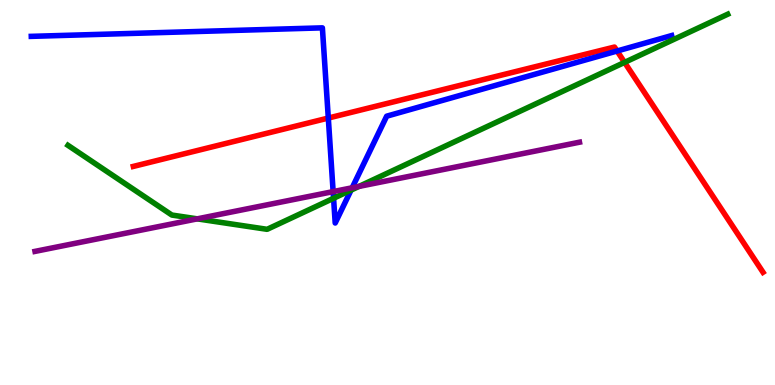[{'lines': ['blue', 'red'], 'intersections': [{'x': 4.24, 'y': 6.93}, {'x': 7.96, 'y': 8.68}]}, {'lines': ['green', 'red'], 'intersections': [{'x': 8.06, 'y': 8.38}]}, {'lines': ['purple', 'red'], 'intersections': []}, {'lines': ['blue', 'green'], 'intersections': [{'x': 4.3, 'y': 4.85}, {'x': 4.53, 'y': 5.06}]}, {'lines': ['blue', 'purple'], 'intersections': [{'x': 4.3, 'y': 5.02}, {'x': 4.54, 'y': 5.12}]}, {'lines': ['green', 'purple'], 'intersections': [{'x': 2.55, 'y': 4.32}, {'x': 4.63, 'y': 5.16}]}]